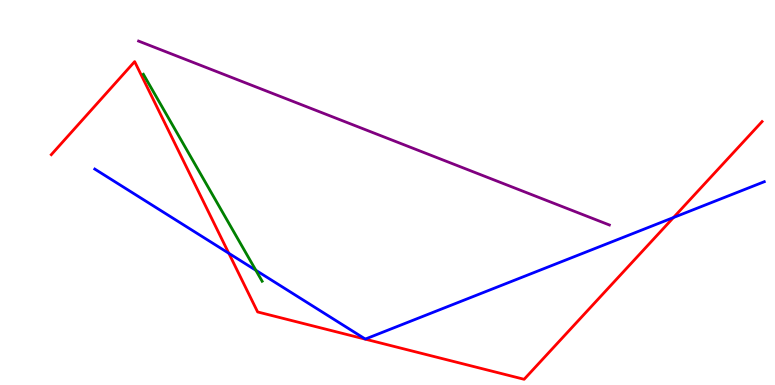[{'lines': ['blue', 'red'], 'intersections': [{'x': 2.95, 'y': 3.42}, {'x': 8.69, 'y': 4.35}]}, {'lines': ['green', 'red'], 'intersections': []}, {'lines': ['purple', 'red'], 'intersections': []}, {'lines': ['blue', 'green'], 'intersections': [{'x': 3.3, 'y': 2.98}]}, {'lines': ['blue', 'purple'], 'intersections': []}, {'lines': ['green', 'purple'], 'intersections': []}]